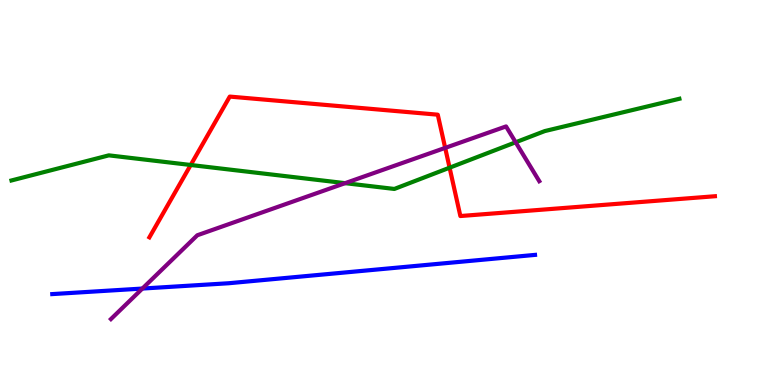[{'lines': ['blue', 'red'], 'intersections': []}, {'lines': ['green', 'red'], 'intersections': [{'x': 2.46, 'y': 5.71}, {'x': 5.8, 'y': 5.64}]}, {'lines': ['purple', 'red'], 'intersections': [{'x': 5.74, 'y': 6.16}]}, {'lines': ['blue', 'green'], 'intersections': []}, {'lines': ['blue', 'purple'], 'intersections': [{'x': 1.84, 'y': 2.51}]}, {'lines': ['green', 'purple'], 'intersections': [{'x': 4.45, 'y': 5.24}, {'x': 6.65, 'y': 6.3}]}]